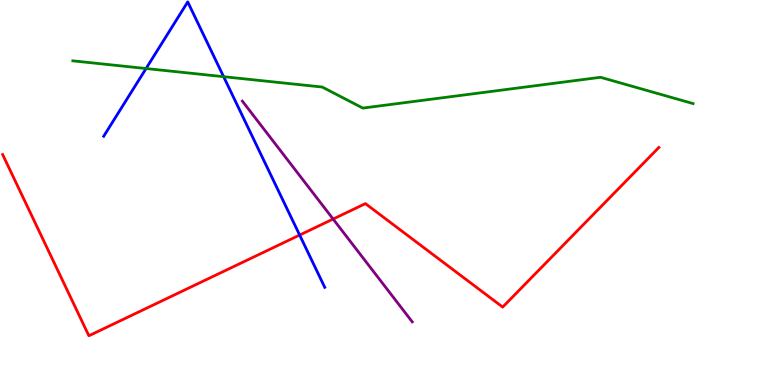[{'lines': ['blue', 'red'], 'intersections': [{'x': 3.87, 'y': 3.89}]}, {'lines': ['green', 'red'], 'intersections': []}, {'lines': ['purple', 'red'], 'intersections': [{'x': 4.3, 'y': 4.31}]}, {'lines': ['blue', 'green'], 'intersections': [{'x': 1.88, 'y': 8.22}, {'x': 2.89, 'y': 8.01}]}, {'lines': ['blue', 'purple'], 'intersections': []}, {'lines': ['green', 'purple'], 'intersections': []}]